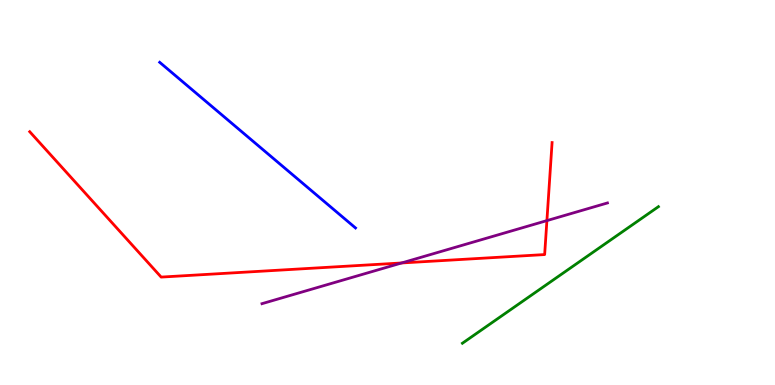[{'lines': ['blue', 'red'], 'intersections': []}, {'lines': ['green', 'red'], 'intersections': []}, {'lines': ['purple', 'red'], 'intersections': [{'x': 5.18, 'y': 3.17}, {'x': 7.06, 'y': 4.27}]}, {'lines': ['blue', 'green'], 'intersections': []}, {'lines': ['blue', 'purple'], 'intersections': []}, {'lines': ['green', 'purple'], 'intersections': []}]